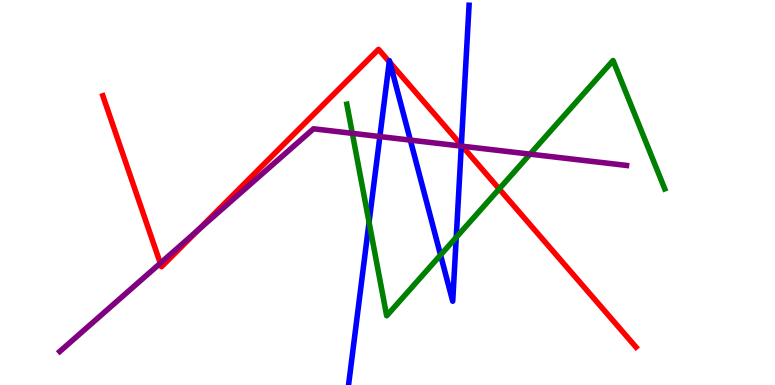[{'lines': ['blue', 'red'], 'intersections': [{'x': 5.02, 'y': 8.39}, {'x': 5.03, 'y': 8.38}, {'x': 5.95, 'y': 6.23}]}, {'lines': ['green', 'red'], 'intersections': [{'x': 6.44, 'y': 5.09}]}, {'lines': ['purple', 'red'], 'intersections': [{'x': 2.07, 'y': 3.16}, {'x': 2.56, 'y': 4.03}, {'x': 5.96, 'y': 6.2}]}, {'lines': ['blue', 'green'], 'intersections': [{'x': 4.76, 'y': 4.23}, {'x': 5.68, 'y': 3.38}, {'x': 5.89, 'y': 3.84}]}, {'lines': ['blue', 'purple'], 'intersections': [{'x': 4.9, 'y': 6.45}, {'x': 5.29, 'y': 6.36}, {'x': 5.95, 'y': 6.21}]}, {'lines': ['green', 'purple'], 'intersections': [{'x': 4.55, 'y': 6.54}, {'x': 6.84, 'y': 6.0}]}]